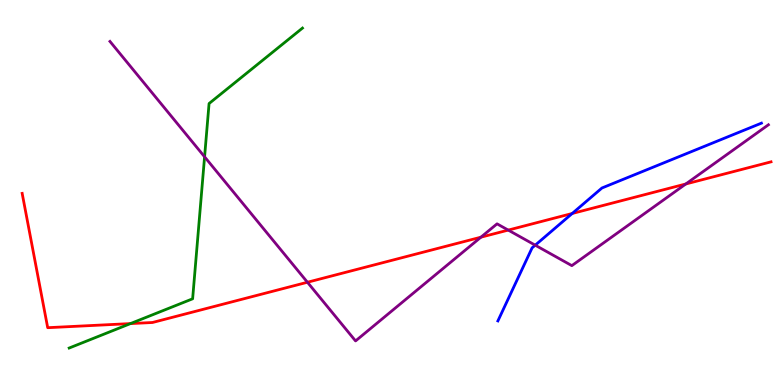[{'lines': ['blue', 'red'], 'intersections': [{'x': 7.38, 'y': 4.45}]}, {'lines': ['green', 'red'], 'intersections': [{'x': 1.68, 'y': 1.6}]}, {'lines': ['purple', 'red'], 'intersections': [{'x': 3.97, 'y': 2.67}, {'x': 6.21, 'y': 3.84}, {'x': 6.56, 'y': 4.02}, {'x': 8.85, 'y': 5.22}]}, {'lines': ['blue', 'green'], 'intersections': []}, {'lines': ['blue', 'purple'], 'intersections': [{'x': 6.91, 'y': 3.63}]}, {'lines': ['green', 'purple'], 'intersections': [{'x': 2.64, 'y': 5.93}]}]